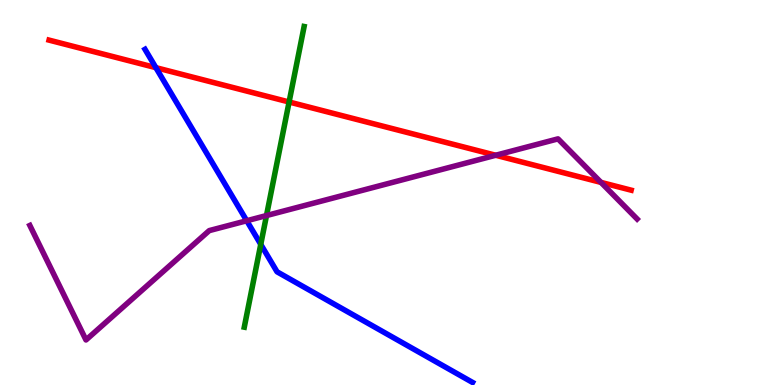[{'lines': ['blue', 'red'], 'intersections': [{'x': 2.01, 'y': 8.24}]}, {'lines': ['green', 'red'], 'intersections': [{'x': 3.73, 'y': 7.35}]}, {'lines': ['purple', 'red'], 'intersections': [{'x': 6.4, 'y': 5.97}, {'x': 7.75, 'y': 5.26}]}, {'lines': ['blue', 'green'], 'intersections': [{'x': 3.36, 'y': 3.65}]}, {'lines': ['blue', 'purple'], 'intersections': [{'x': 3.18, 'y': 4.27}]}, {'lines': ['green', 'purple'], 'intersections': [{'x': 3.44, 'y': 4.4}]}]